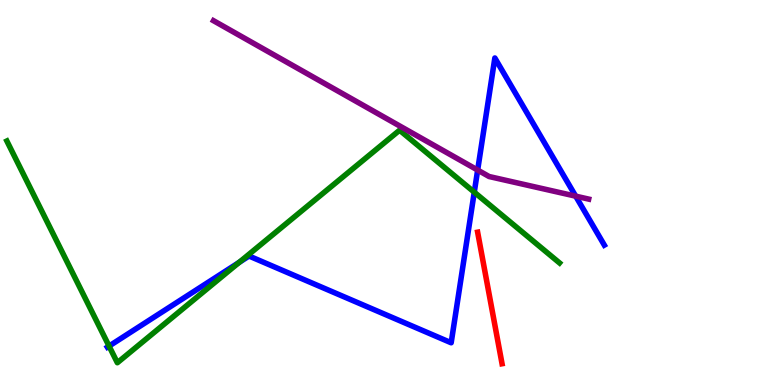[{'lines': ['blue', 'red'], 'intersections': []}, {'lines': ['green', 'red'], 'intersections': []}, {'lines': ['purple', 'red'], 'intersections': []}, {'lines': ['blue', 'green'], 'intersections': [{'x': 1.41, 'y': 1.01}, {'x': 3.09, 'y': 3.19}, {'x': 6.12, 'y': 5.01}]}, {'lines': ['blue', 'purple'], 'intersections': [{'x': 6.16, 'y': 5.58}, {'x': 7.43, 'y': 4.9}]}, {'lines': ['green', 'purple'], 'intersections': []}]